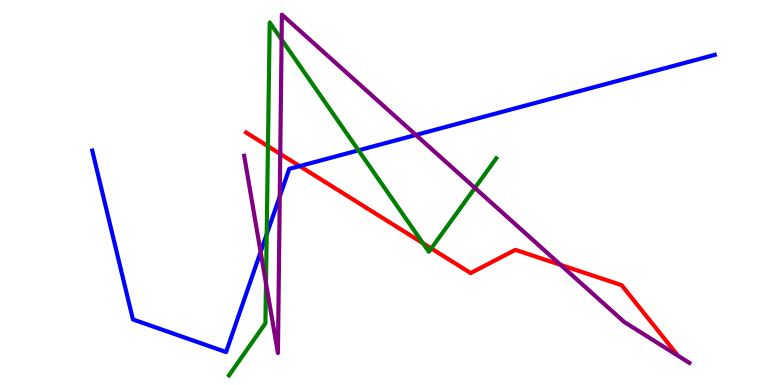[{'lines': ['blue', 'red'], 'intersections': [{'x': 3.87, 'y': 5.69}]}, {'lines': ['green', 'red'], 'intersections': [{'x': 3.46, 'y': 6.2}, {'x': 5.46, 'y': 3.68}, {'x': 5.56, 'y': 3.55}]}, {'lines': ['purple', 'red'], 'intersections': [{'x': 3.62, 'y': 6.0}, {'x': 7.23, 'y': 3.12}]}, {'lines': ['blue', 'green'], 'intersections': [{'x': 3.44, 'y': 3.91}, {'x': 4.63, 'y': 6.1}]}, {'lines': ['blue', 'purple'], 'intersections': [{'x': 3.36, 'y': 3.46}, {'x': 3.61, 'y': 4.9}, {'x': 5.37, 'y': 6.49}]}, {'lines': ['green', 'purple'], 'intersections': [{'x': 3.43, 'y': 2.64}, {'x': 3.63, 'y': 8.97}, {'x': 6.13, 'y': 5.12}]}]